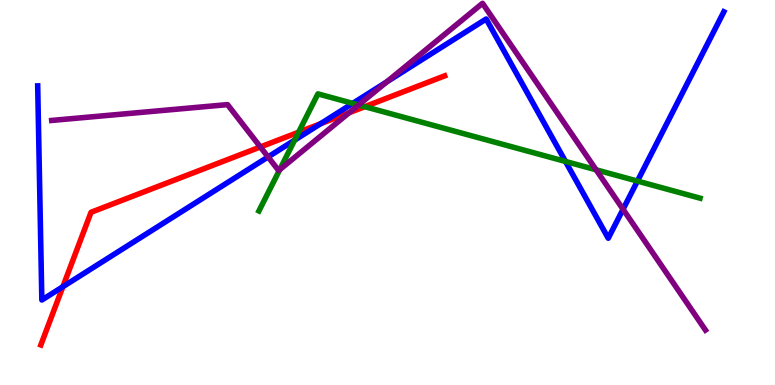[{'lines': ['blue', 'red'], 'intersections': [{'x': 0.811, 'y': 2.55}, {'x': 4.14, 'y': 6.79}]}, {'lines': ['green', 'red'], 'intersections': [{'x': 3.85, 'y': 6.57}, {'x': 4.71, 'y': 7.23}]}, {'lines': ['purple', 'red'], 'intersections': [{'x': 3.36, 'y': 6.18}, {'x': 4.51, 'y': 7.07}]}, {'lines': ['blue', 'green'], 'intersections': [{'x': 3.8, 'y': 6.36}, {'x': 4.55, 'y': 7.31}, {'x': 7.3, 'y': 5.81}, {'x': 8.23, 'y': 5.3}]}, {'lines': ['blue', 'purple'], 'intersections': [{'x': 3.46, 'y': 5.92}, {'x': 4.99, 'y': 7.87}, {'x': 8.04, 'y': 4.56}]}, {'lines': ['green', 'purple'], 'intersections': [{'x': 3.61, 'y': 5.59}, {'x': 4.63, 'y': 7.27}, {'x': 7.69, 'y': 5.59}]}]